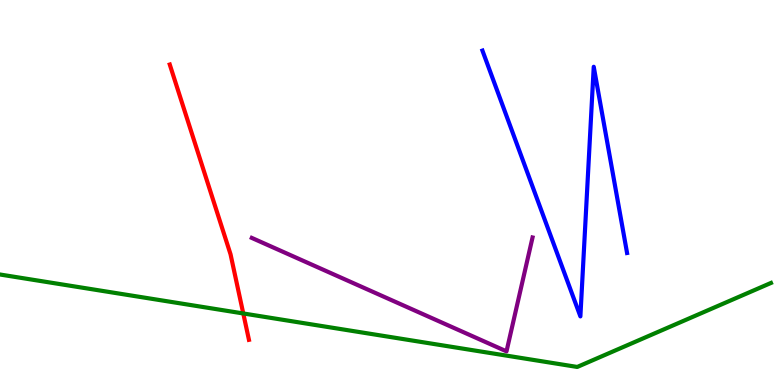[{'lines': ['blue', 'red'], 'intersections': []}, {'lines': ['green', 'red'], 'intersections': [{'x': 3.14, 'y': 1.86}]}, {'lines': ['purple', 'red'], 'intersections': []}, {'lines': ['blue', 'green'], 'intersections': []}, {'lines': ['blue', 'purple'], 'intersections': []}, {'lines': ['green', 'purple'], 'intersections': []}]